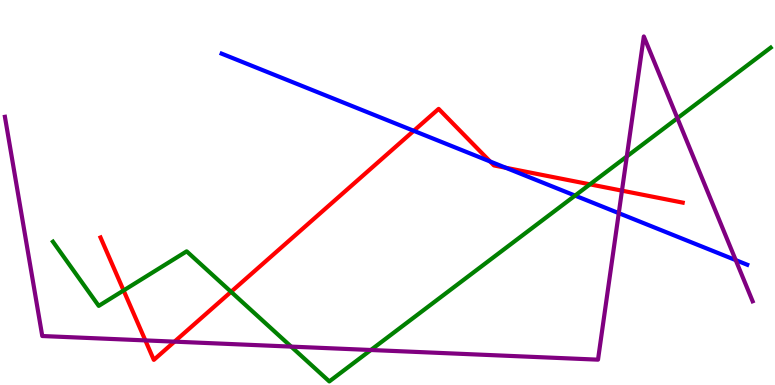[{'lines': ['blue', 'red'], 'intersections': [{'x': 5.34, 'y': 6.6}, {'x': 6.32, 'y': 5.81}, {'x': 6.53, 'y': 5.64}]}, {'lines': ['green', 'red'], 'intersections': [{'x': 1.59, 'y': 2.46}, {'x': 2.98, 'y': 2.42}, {'x': 7.61, 'y': 5.21}]}, {'lines': ['purple', 'red'], 'intersections': [{'x': 1.88, 'y': 1.16}, {'x': 2.25, 'y': 1.13}, {'x': 8.03, 'y': 5.05}]}, {'lines': ['blue', 'green'], 'intersections': [{'x': 7.42, 'y': 4.92}]}, {'lines': ['blue', 'purple'], 'intersections': [{'x': 7.98, 'y': 4.46}, {'x': 9.49, 'y': 3.24}]}, {'lines': ['green', 'purple'], 'intersections': [{'x': 3.76, 'y': 0.997}, {'x': 4.79, 'y': 0.909}, {'x': 8.09, 'y': 5.94}, {'x': 8.74, 'y': 6.93}]}]